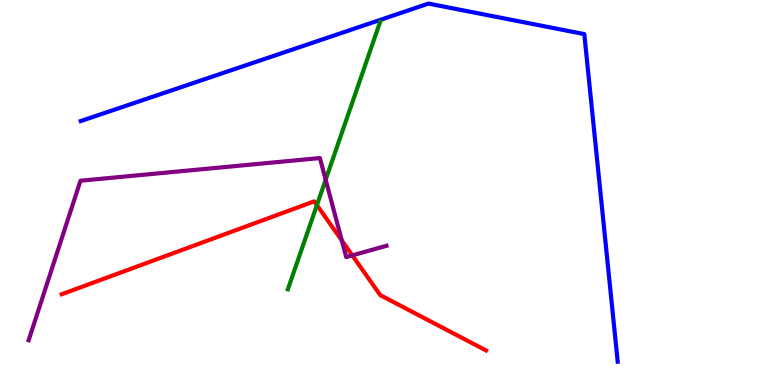[{'lines': ['blue', 'red'], 'intersections': []}, {'lines': ['green', 'red'], 'intersections': [{'x': 4.09, 'y': 4.67}]}, {'lines': ['purple', 'red'], 'intersections': [{'x': 4.41, 'y': 3.75}, {'x': 4.55, 'y': 3.37}]}, {'lines': ['blue', 'green'], 'intersections': []}, {'lines': ['blue', 'purple'], 'intersections': []}, {'lines': ['green', 'purple'], 'intersections': [{'x': 4.2, 'y': 5.33}]}]